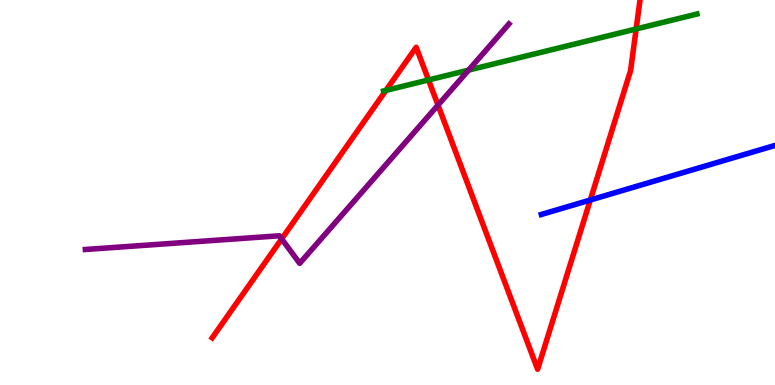[{'lines': ['blue', 'red'], 'intersections': [{'x': 7.62, 'y': 4.81}]}, {'lines': ['green', 'red'], 'intersections': [{'x': 4.98, 'y': 7.65}, {'x': 5.53, 'y': 7.92}, {'x': 8.21, 'y': 9.25}]}, {'lines': ['purple', 'red'], 'intersections': [{'x': 3.63, 'y': 3.79}, {'x': 5.65, 'y': 7.27}]}, {'lines': ['blue', 'green'], 'intersections': []}, {'lines': ['blue', 'purple'], 'intersections': []}, {'lines': ['green', 'purple'], 'intersections': [{'x': 6.05, 'y': 8.18}]}]